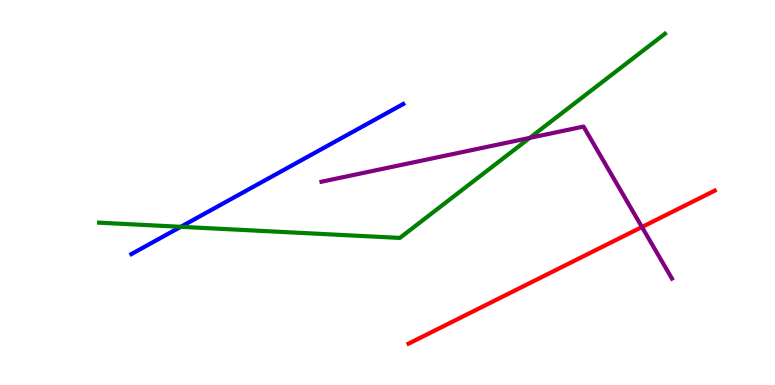[{'lines': ['blue', 'red'], 'intersections': []}, {'lines': ['green', 'red'], 'intersections': []}, {'lines': ['purple', 'red'], 'intersections': [{'x': 8.28, 'y': 4.1}]}, {'lines': ['blue', 'green'], 'intersections': [{'x': 2.33, 'y': 4.11}]}, {'lines': ['blue', 'purple'], 'intersections': []}, {'lines': ['green', 'purple'], 'intersections': [{'x': 6.84, 'y': 6.42}]}]